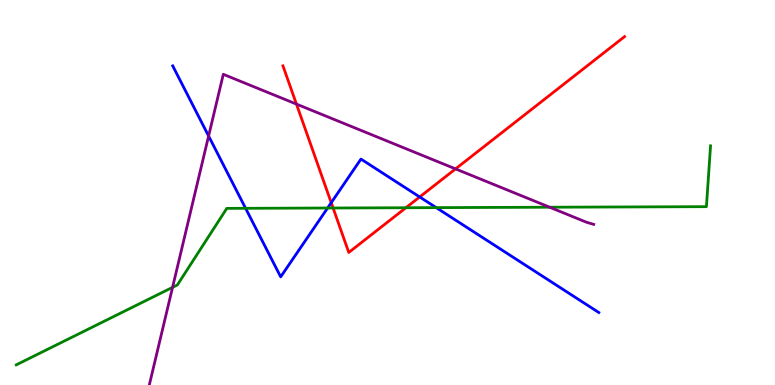[{'lines': ['blue', 'red'], 'intersections': [{'x': 4.27, 'y': 4.74}, {'x': 5.42, 'y': 4.88}]}, {'lines': ['green', 'red'], 'intersections': [{'x': 4.3, 'y': 4.6}, {'x': 5.24, 'y': 4.6}]}, {'lines': ['purple', 'red'], 'intersections': [{'x': 3.83, 'y': 7.3}, {'x': 5.88, 'y': 5.61}]}, {'lines': ['blue', 'green'], 'intersections': [{'x': 3.17, 'y': 4.59}, {'x': 4.23, 'y': 4.6}, {'x': 5.63, 'y': 4.61}]}, {'lines': ['blue', 'purple'], 'intersections': [{'x': 2.69, 'y': 6.47}]}, {'lines': ['green', 'purple'], 'intersections': [{'x': 2.23, 'y': 2.54}, {'x': 7.09, 'y': 4.62}]}]